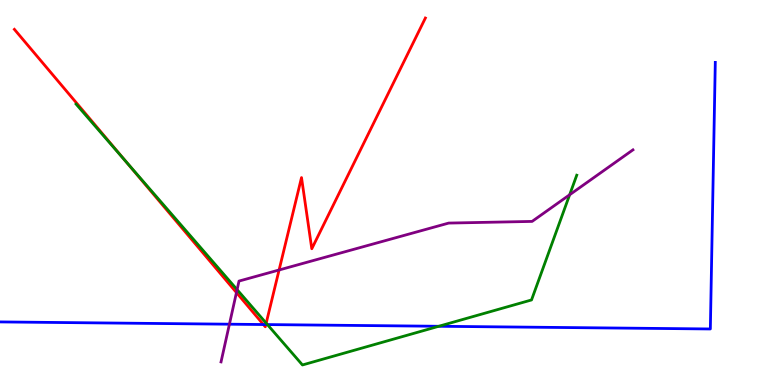[{'lines': ['blue', 'red'], 'intersections': [{'x': 3.4, 'y': 1.57}, {'x': 3.43, 'y': 1.57}]}, {'lines': ['green', 'red'], 'intersections': [{'x': 1.61, 'y': 5.83}, {'x': 3.43, 'y': 1.61}]}, {'lines': ['purple', 'red'], 'intersections': [{'x': 3.05, 'y': 2.4}, {'x': 3.6, 'y': 2.99}]}, {'lines': ['blue', 'green'], 'intersections': [{'x': 3.45, 'y': 1.57}, {'x': 5.66, 'y': 1.53}]}, {'lines': ['blue', 'purple'], 'intersections': [{'x': 2.96, 'y': 1.58}]}, {'lines': ['green', 'purple'], 'intersections': [{'x': 3.06, 'y': 2.48}, {'x': 7.35, 'y': 4.94}]}]